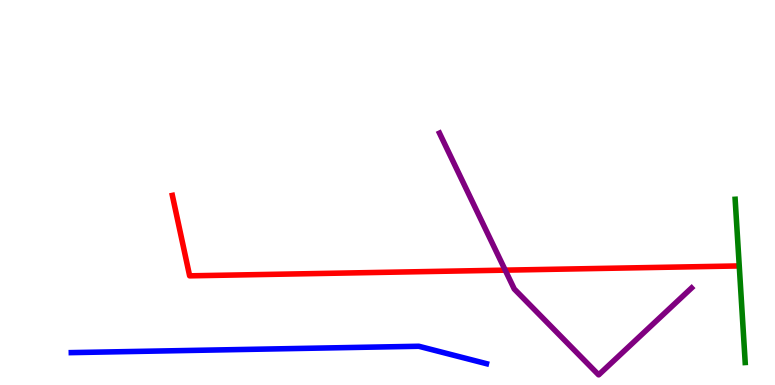[{'lines': ['blue', 'red'], 'intersections': []}, {'lines': ['green', 'red'], 'intersections': []}, {'lines': ['purple', 'red'], 'intersections': [{'x': 6.52, 'y': 2.98}]}, {'lines': ['blue', 'green'], 'intersections': []}, {'lines': ['blue', 'purple'], 'intersections': []}, {'lines': ['green', 'purple'], 'intersections': []}]